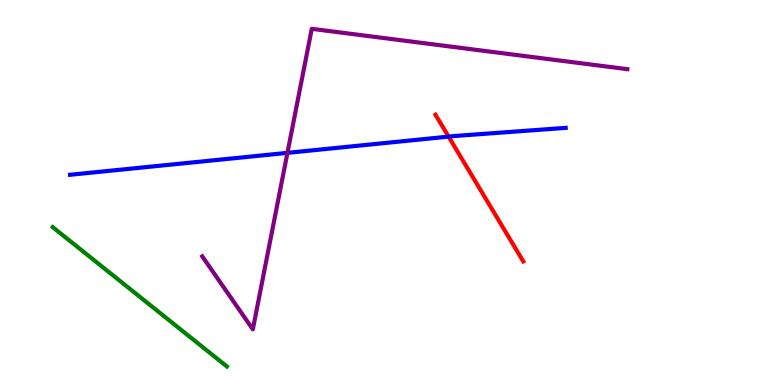[{'lines': ['blue', 'red'], 'intersections': [{'x': 5.79, 'y': 6.45}]}, {'lines': ['green', 'red'], 'intersections': []}, {'lines': ['purple', 'red'], 'intersections': []}, {'lines': ['blue', 'green'], 'intersections': []}, {'lines': ['blue', 'purple'], 'intersections': [{'x': 3.71, 'y': 6.03}]}, {'lines': ['green', 'purple'], 'intersections': []}]